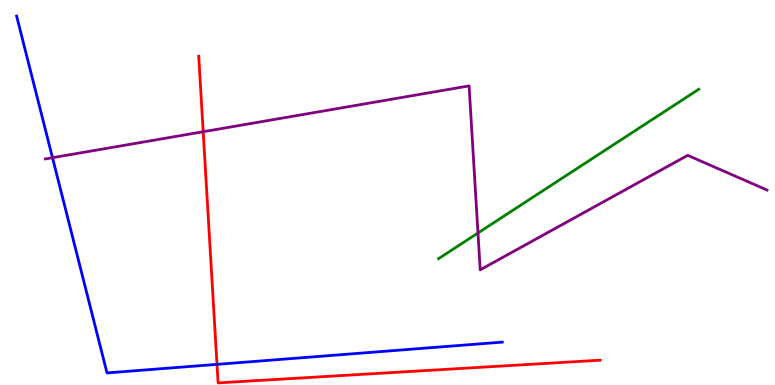[{'lines': ['blue', 'red'], 'intersections': [{'x': 2.8, 'y': 0.536}]}, {'lines': ['green', 'red'], 'intersections': []}, {'lines': ['purple', 'red'], 'intersections': [{'x': 2.62, 'y': 6.58}]}, {'lines': ['blue', 'green'], 'intersections': []}, {'lines': ['blue', 'purple'], 'intersections': [{'x': 0.677, 'y': 5.9}]}, {'lines': ['green', 'purple'], 'intersections': [{'x': 6.17, 'y': 3.95}]}]